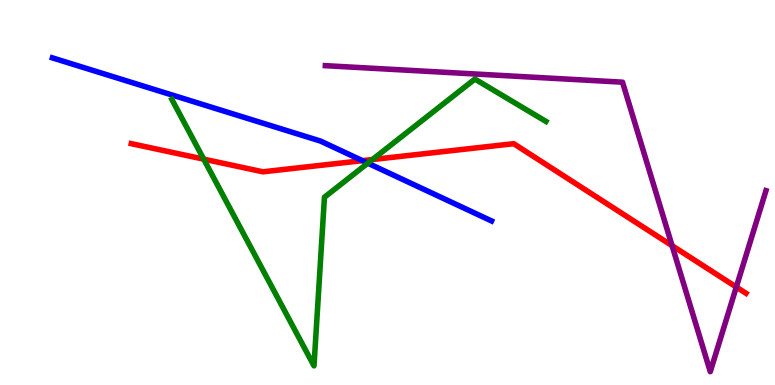[{'lines': ['blue', 'red'], 'intersections': [{'x': 4.68, 'y': 5.83}]}, {'lines': ['green', 'red'], 'intersections': [{'x': 2.63, 'y': 5.87}, {'x': 4.81, 'y': 5.86}]}, {'lines': ['purple', 'red'], 'intersections': [{'x': 8.67, 'y': 3.62}, {'x': 9.5, 'y': 2.54}]}, {'lines': ['blue', 'green'], 'intersections': [{'x': 4.75, 'y': 5.76}]}, {'lines': ['blue', 'purple'], 'intersections': []}, {'lines': ['green', 'purple'], 'intersections': []}]